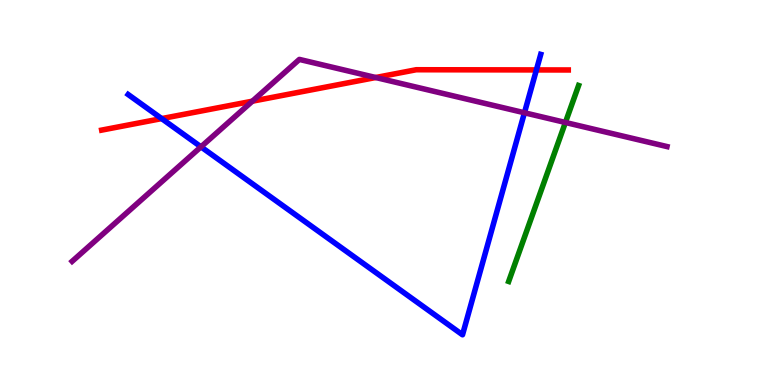[{'lines': ['blue', 'red'], 'intersections': [{'x': 2.09, 'y': 6.92}, {'x': 6.92, 'y': 8.18}]}, {'lines': ['green', 'red'], 'intersections': []}, {'lines': ['purple', 'red'], 'intersections': [{'x': 3.26, 'y': 7.37}, {'x': 4.85, 'y': 7.99}]}, {'lines': ['blue', 'green'], 'intersections': []}, {'lines': ['blue', 'purple'], 'intersections': [{'x': 2.59, 'y': 6.19}, {'x': 6.77, 'y': 7.07}]}, {'lines': ['green', 'purple'], 'intersections': [{'x': 7.3, 'y': 6.82}]}]